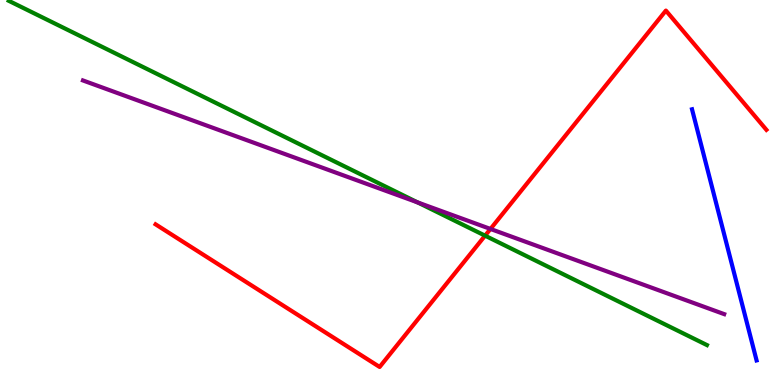[{'lines': ['blue', 'red'], 'intersections': []}, {'lines': ['green', 'red'], 'intersections': [{'x': 6.26, 'y': 3.88}]}, {'lines': ['purple', 'red'], 'intersections': [{'x': 6.33, 'y': 4.05}]}, {'lines': ['blue', 'green'], 'intersections': []}, {'lines': ['blue', 'purple'], 'intersections': []}, {'lines': ['green', 'purple'], 'intersections': [{'x': 5.39, 'y': 4.74}]}]